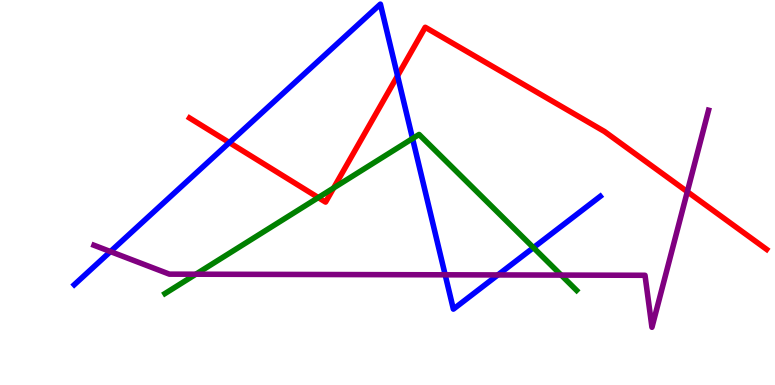[{'lines': ['blue', 'red'], 'intersections': [{'x': 2.96, 'y': 6.3}, {'x': 5.13, 'y': 8.03}]}, {'lines': ['green', 'red'], 'intersections': [{'x': 4.11, 'y': 4.87}, {'x': 4.3, 'y': 5.12}]}, {'lines': ['purple', 'red'], 'intersections': [{'x': 8.87, 'y': 5.02}]}, {'lines': ['blue', 'green'], 'intersections': [{'x': 5.32, 'y': 6.4}, {'x': 6.88, 'y': 3.57}]}, {'lines': ['blue', 'purple'], 'intersections': [{'x': 1.43, 'y': 3.47}, {'x': 5.74, 'y': 2.86}, {'x': 6.42, 'y': 2.86}]}, {'lines': ['green', 'purple'], 'intersections': [{'x': 2.53, 'y': 2.88}, {'x': 7.24, 'y': 2.85}]}]